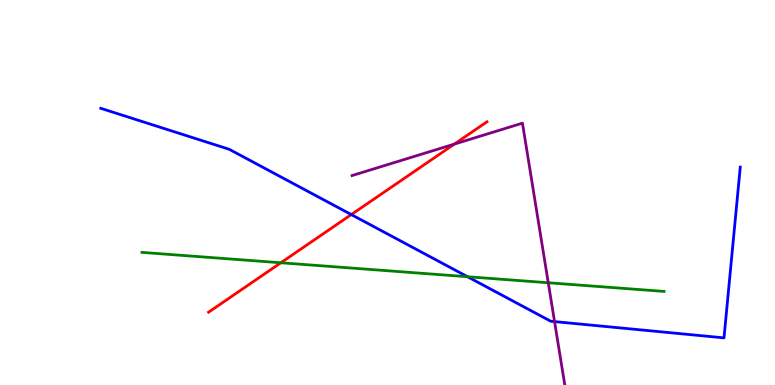[{'lines': ['blue', 'red'], 'intersections': [{'x': 4.53, 'y': 4.43}]}, {'lines': ['green', 'red'], 'intersections': [{'x': 3.62, 'y': 3.17}]}, {'lines': ['purple', 'red'], 'intersections': [{'x': 5.86, 'y': 6.26}]}, {'lines': ['blue', 'green'], 'intersections': [{'x': 6.03, 'y': 2.81}]}, {'lines': ['blue', 'purple'], 'intersections': [{'x': 7.16, 'y': 1.65}]}, {'lines': ['green', 'purple'], 'intersections': [{'x': 7.07, 'y': 2.66}]}]